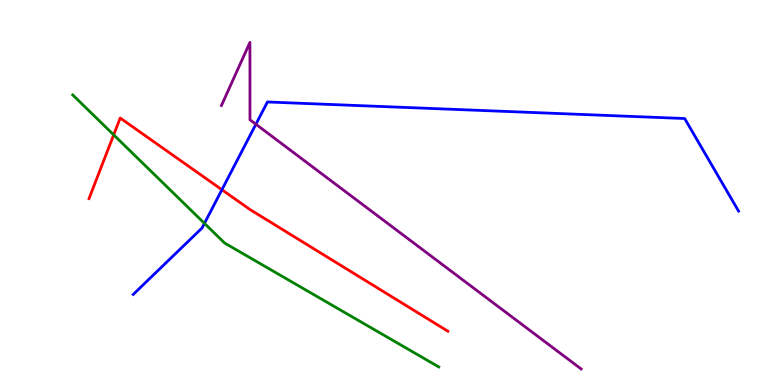[{'lines': ['blue', 'red'], 'intersections': [{'x': 2.86, 'y': 5.07}]}, {'lines': ['green', 'red'], 'intersections': [{'x': 1.47, 'y': 6.5}]}, {'lines': ['purple', 'red'], 'intersections': []}, {'lines': ['blue', 'green'], 'intersections': [{'x': 2.64, 'y': 4.2}]}, {'lines': ['blue', 'purple'], 'intersections': [{'x': 3.3, 'y': 6.77}]}, {'lines': ['green', 'purple'], 'intersections': []}]